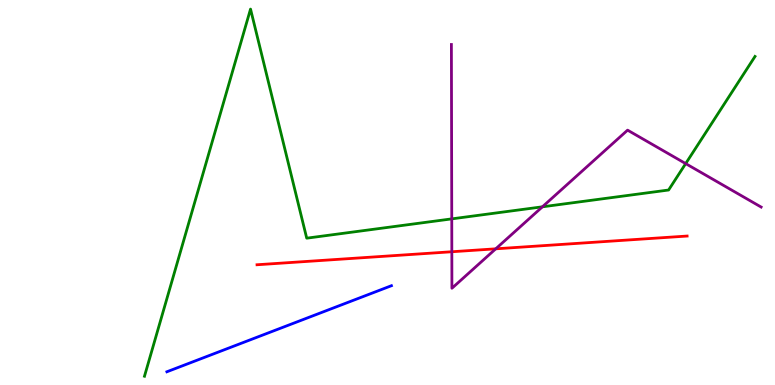[{'lines': ['blue', 'red'], 'intersections': []}, {'lines': ['green', 'red'], 'intersections': []}, {'lines': ['purple', 'red'], 'intersections': [{'x': 5.83, 'y': 3.46}, {'x': 6.4, 'y': 3.54}]}, {'lines': ['blue', 'green'], 'intersections': []}, {'lines': ['blue', 'purple'], 'intersections': []}, {'lines': ['green', 'purple'], 'intersections': [{'x': 5.83, 'y': 4.31}, {'x': 7.0, 'y': 4.63}, {'x': 8.85, 'y': 5.75}]}]